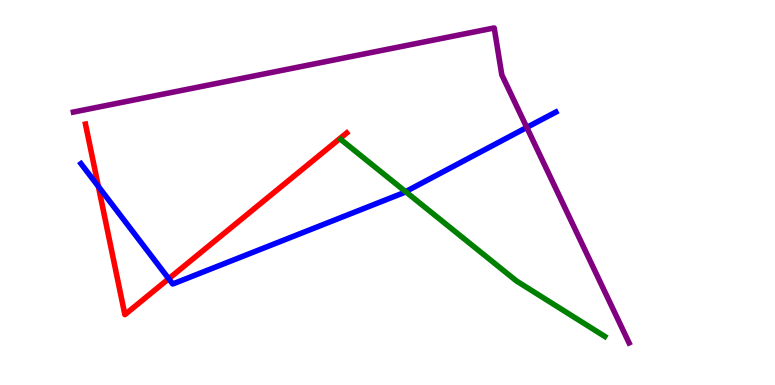[{'lines': ['blue', 'red'], 'intersections': [{'x': 1.27, 'y': 5.16}, {'x': 2.18, 'y': 2.76}]}, {'lines': ['green', 'red'], 'intersections': []}, {'lines': ['purple', 'red'], 'intersections': []}, {'lines': ['blue', 'green'], 'intersections': [{'x': 5.23, 'y': 5.02}]}, {'lines': ['blue', 'purple'], 'intersections': [{'x': 6.8, 'y': 6.69}]}, {'lines': ['green', 'purple'], 'intersections': []}]